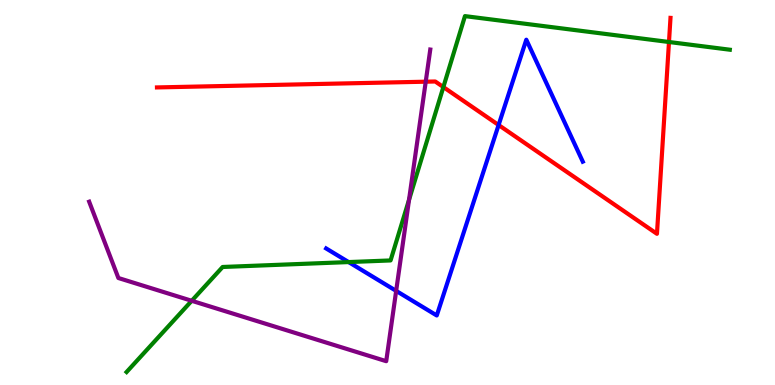[{'lines': ['blue', 'red'], 'intersections': [{'x': 6.43, 'y': 6.75}]}, {'lines': ['green', 'red'], 'intersections': [{'x': 5.72, 'y': 7.74}, {'x': 8.63, 'y': 8.91}]}, {'lines': ['purple', 'red'], 'intersections': [{'x': 5.49, 'y': 7.88}]}, {'lines': ['blue', 'green'], 'intersections': [{'x': 4.5, 'y': 3.19}]}, {'lines': ['blue', 'purple'], 'intersections': [{'x': 5.11, 'y': 2.44}]}, {'lines': ['green', 'purple'], 'intersections': [{'x': 2.47, 'y': 2.19}, {'x': 5.28, 'y': 4.81}]}]